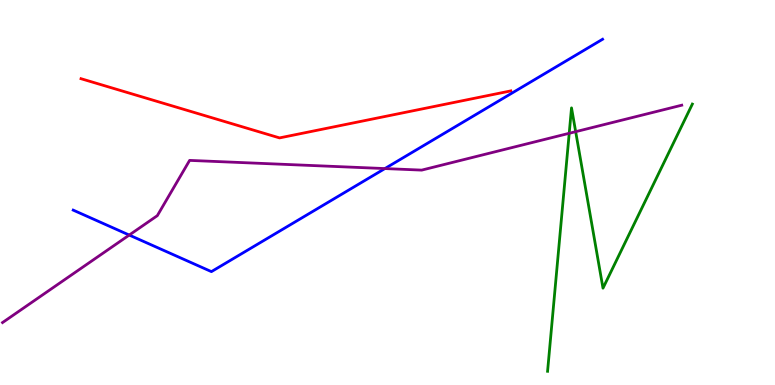[{'lines': ['blue', 'red'], 'intersections': []}, {'lines': ['green', 'red'], 'intersections': []}, {'lines': ['purple', 'red'], 'intersections': []}, {'lines': ['blue', 'green'], 'intersections': []}, {'lines': ['blue', 'purple'], 'intersections': [{'x': 1.67, 'y': 3.89}, {'x': 4.97, 'y': 5.62}]}, {'lines': ['green', 'purple'], 'intersections': [{'x': 7.34, 'y': 6.54}, {'x': 7.43, 'y': 6.58}]}]